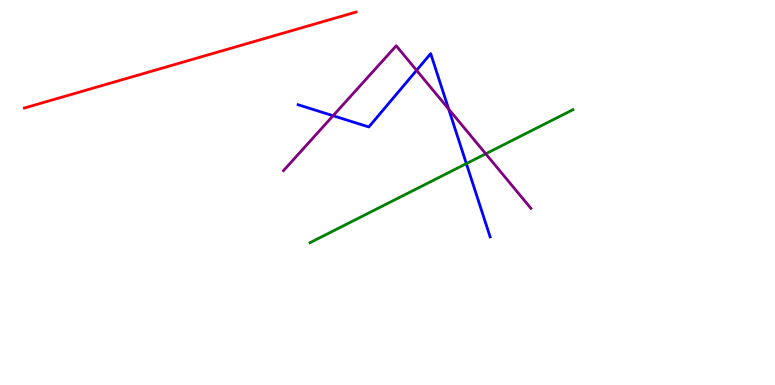[{'lines': ['blue', 'red'], 'intersections': []}, {'lines': ['green', 'red'], 'intersections': []}, {'lines': ['purple', 'red'], 'intersections': []}, {'lines': ['blue', 'green'], 'intersections': [{'x': 6.02, 'y': 5.75}]}, {'lines': ['blue', 'purple'], 'intersections': [{'x': 4.3, 'y': 6.99}, {'x': 5.38, 'y': 8.17}, {'x': 5.79, 'y': 7.17}]}, {'lines': ['green', 'purple'], 'intersections': [{'x': 6.27, 'y': 6.0}]}]